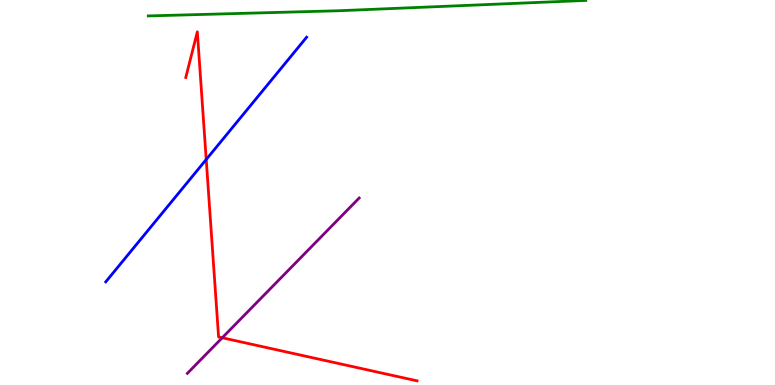[{'lines': ['blue', 'red'], 'intersections': [{'x': 2.66, 'y': 5.86}]}, {'lines': ['green', 'red'], 'intersections': []}, {'lines': ['purple', 'red'], 'intersections': [{'x': 2.87, 'y': 1.23}]}, {'lines': ['blue', 'green'], 'intersections': []}, {'lines': ['blue', 'purple'], 'intersections': []}, {'lines': ['green', 'purple'], 'intersections': []}]